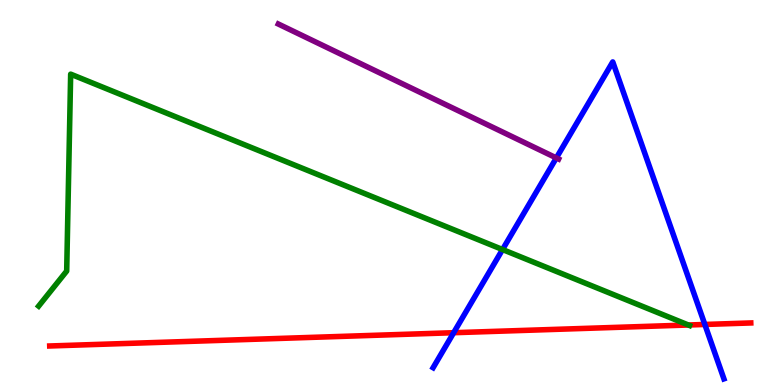[{'lines': ['blue', 'red'], 'intersections': [{'x': 5.85, 'y': 1.36}, {'x': 9.09, 'y': 1.57}]}, {'lines': ['green', 'red'], 'intersections': [{'x': 8.88, 'y': 1.56}]}, {'lines': ['purple', 'red'], 'intersections': []}, {'lines': ['blue', 'green'], 'intersections': [{'x': 6.48, 'y': 3.52}]}, {'lines': ['blue', 'purple'], 'intersections': [{'x': 7.18, 'y': 5.9}]}, {'lines': ['green', 'purple'], 'intersections': []}]